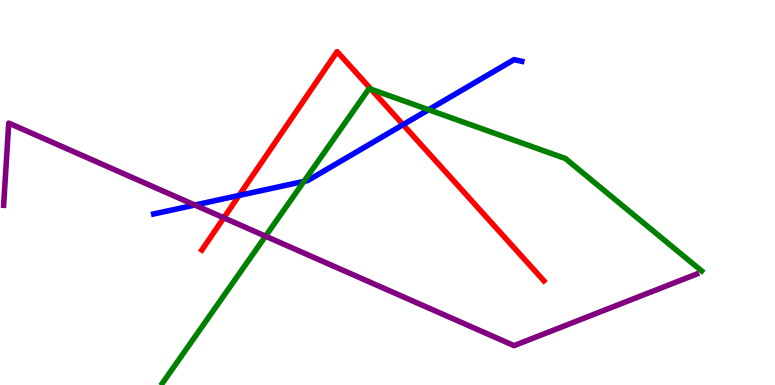[{'lines': ['blue', 'red'], 'intersections': [{'x': 3.08, 'y': 4.92}, {'x': 5.2, 'y': 6.76}]}, {'lines': ['green', 'red'], 'intersections': [{'x': 4.79, 'y': 7.68}]}, {'lines': ['purple', 'red'], 'intersections': [{'x': 2.89, 'y': 4.34}]}, {'lines': ['blue', 'green'], 'intersections': [{'x': 3.92, 'y': 5.29}, {'x': 5.53, 'y': 7.15}]}, {'lines': ['blue', 'purple'], 'intersections': [{'x': 2.51, 'y': 4.67}]}, {'lines': ['green', 'purple'], 'intersections': [{'x': 3.43, 'y': 3.87}]}]